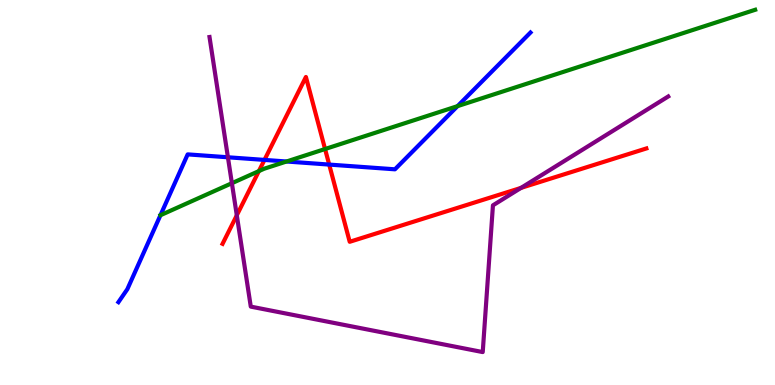[{'lines': ['blue', 'red'], 'intersections': [{'x': 3.41, 'y': 5.85}, {'x': 4.25, 'y': 5.73}]}, {'lines': ['green', 'red'], 'intersections': [{'x': 3.34, 'y': 5.56}, {'x': 4.19, 'y': 6.13}]}, {'lines': ['purple', 'red'], 'intersections': [{'x': 3.06, 'y': 4.41}, {'x': 6.72, 'y': 5.12}]}, {'lines': ['blue', 'green'], 'intersections': [{'x': 3.7, 'y': 5.81}, {'x': 5.9, 'y': 7.24}]}, {'lines': ['blue', 'purple'], 'intersections': [{'x': 2.94, 'y': 5.91}]}, {'lines': ['green', 'purple'], 'intersections': [{'x': 2.99, 'y': 5.24}]}]